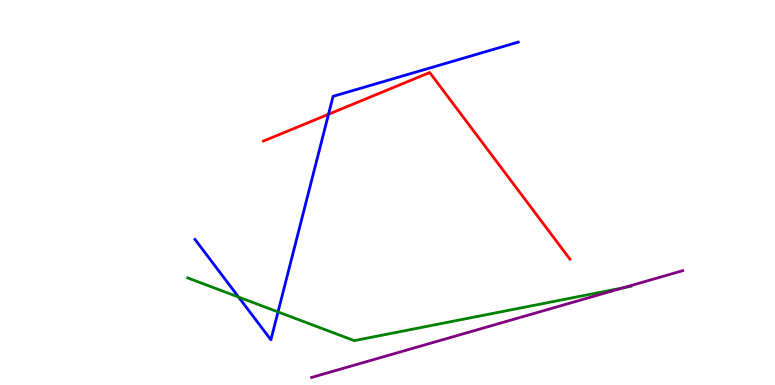[{'lines': ['blue', 'red'], 'intersections': [{'x': 4.24, 'y': 7.03}]}, {'lines': ['green', 'red'], 'intersections': []}, {'lines': ['purple', 'red'], 'intersections': []}, {'lines': ['blue', 'green'], 'intersections': [{'x': 3.08, 'y': 2.28}, {'x': 3.59, 'y': 1.9}]}, {'lines': ['blue', 'purple'], 'intersections': []}, {'lines': ['green', 'purple'], 'intersections': [{'x': 8.04, 'y': 2.52}]}]